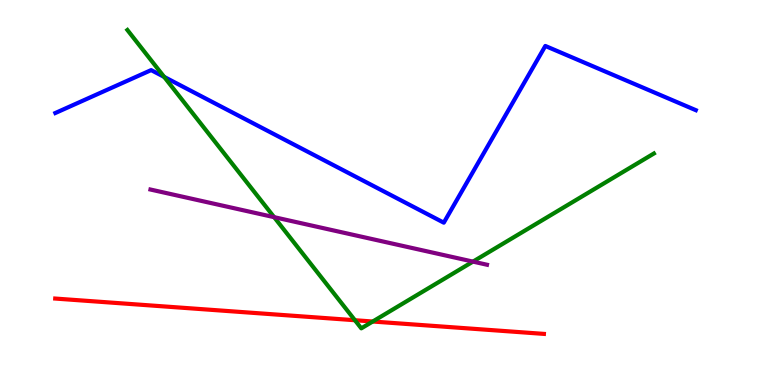[{'lines': ['blue', 'red'], 'intersections': []}, {'lines': ['green', 'red'], 'intersections': [{'x': 4.58, 'y': 1.68}, {'x': 4.81, 'y': 1.65}]}, {'lines': ['purple', 'red'], 'intersections': []}, {'lines': ['blue', 'green'], 'intersections': [{'x': 2.12, 'y': 8.0}]}, {'lines': ['blue', 'purple'], 'intersections': []}, {'lines': ['green', 'purple'], 'intersections': [{'x': 3.54, 'y': 4.36}, {'x': 6.1, 'y': 3.2}]}]